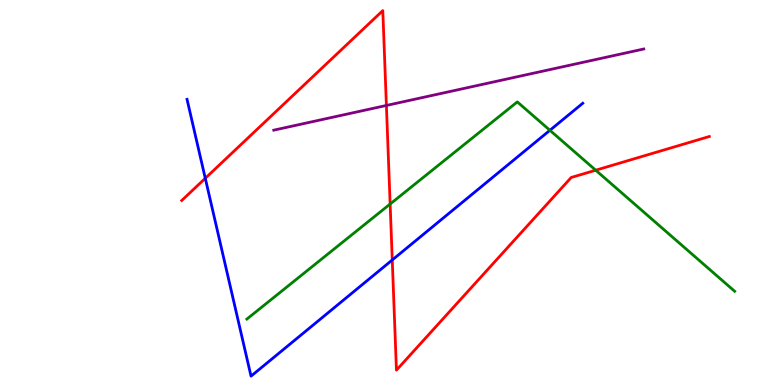[{'lines': ['blue', 'red'], 'intersections': [{'x': 2.65, 'y': 5.37}, {'x': 5.06, 'y': 3.25}]}, {'lines': ['green', 'red'], 'intersections': [{'x': 5.03, 'y': 4.7}, {'x': 7.69, 'y': 5.58}]}, {'lines': ['purple', 'red'], 'intersections': [{'x': 4.99, 'y': 7.26}]}, {'lines': ['blue', 'green'], 'intersections': [{'x': 7.1, 'y': 6.62}]}, {'lines': ['blue', 'purple'], 'intersections': []}, {'lines': ['green', 'purple'], 'intersections': []}]